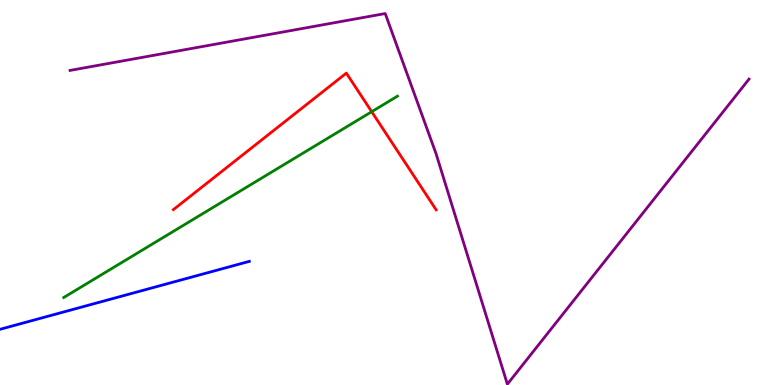[{'lines': ['blue', 'red'], 'intersections': []}, {'lines': ['green', 'red'], 'intersections': [{'x': 4.8, 'y': 7.1}]}, {'lines': ['purple', 'red'], 'intersections': []}, {'lines': ['blue', 'green'], 'intersections': []}, {'lines': ['blue', 'purple'], 'intersections': []}, {'lines': ['green', 'purple'], 'intersections': []}]